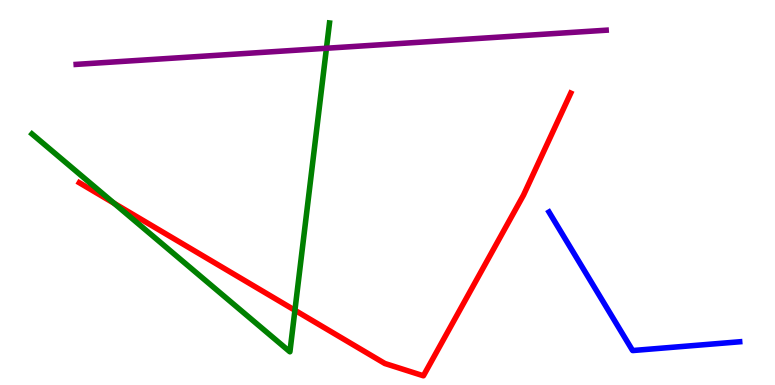[{'lines': ['blue', 'red'], 'intersections': []}, {'lines': ['green', 'red'], 'intersections': [{'x': 1.47, 'y': 4.72}, {'x': 3.81, 'y': 1.94}]}, {'lines': ['purple', 'red'], 'intersections': []}, {'lines': ['blue', 'green'], 'intersections': []}, {'lines': ['blue', 'purple'], 'intersections': []}, {'lines': ['green', 'purple'], 'intersections': [{'x': 4.21, 'y': 8.75}]}]